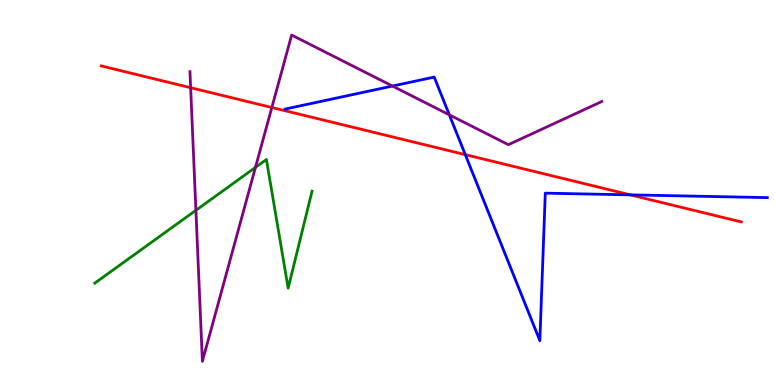[{'lines': ['blue', 'red'], 'intersections': [{'x': 6.0, 'y': 5.98}, {'x': 8.13, 'y': 4.94}]}, {'lines': ['green', 'red'], 'intersections': []}, {'lines': ['purple', 'red'], 'intersections': [{'x': 2.46, 'y': 7.72}, {'x': 3.51, 'y': 7.21}]}, {'lines': ['blue', 'green'], 'intersections': []}, {'lines': ['blue', 'purple'], 'intersections': [{'x': 5.06, 'y': 7.77}, {'x': 5.8, 'y': 7.02}]}, {'lines': ['green', 'purple'], 'intersections': [{'x': 2.53, 'y': 4.54}, {'x': 3.3, 'y': 5.65}]}]